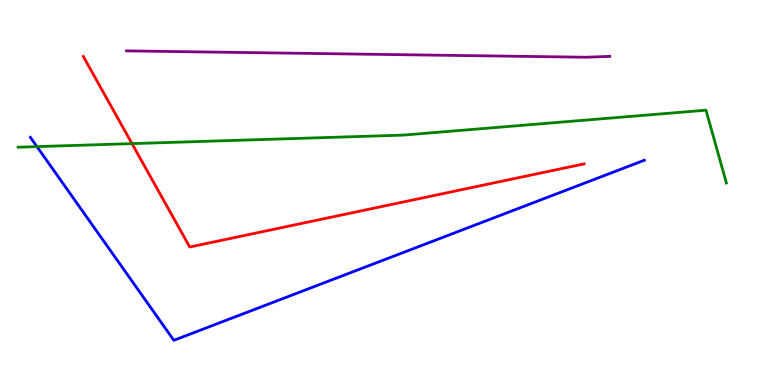[{'lines': ['blue', 'red'], 'intersections': []}, {'lines': ['green', 'red'], 'intersections': [{'x': 1.7, 'y': 6.27}]}, {'lines': ['purple', 'red'], 'intersections': []}, {'lines': ['blue', 'green'], 'intersections': [{'x': 0.477, 'y': 6.19}]}, {'lines': ['blue', 'purple'], 'intersections': []}, {'lines': ['green', 'purple'], 'intersections': []}]